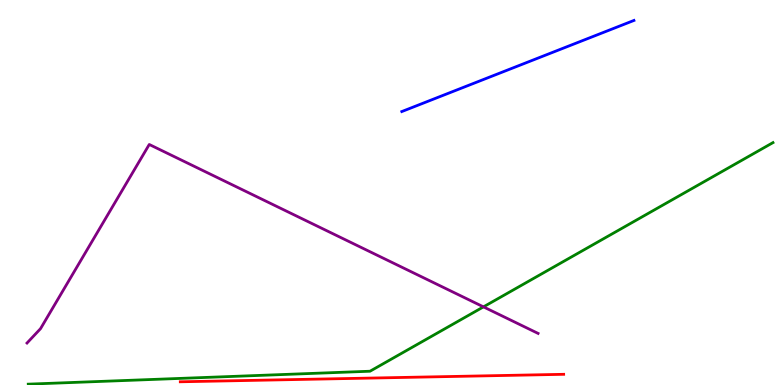[{'lines': ['blue', 'red'], 'intersections': []}, {'lines': ['green', 'red'], 'intersections': []}, {'lines': ['purple', 'red'], 'intersections': []}, {'lines': ['blue', 'green'], 'intersections': []}, {'lines': ['blue', 'purple'], 'intersections': []}, {'lines': ['green', 'purple'], 'intersections': [{'x': 6.24, 'y': 2.03}]}]